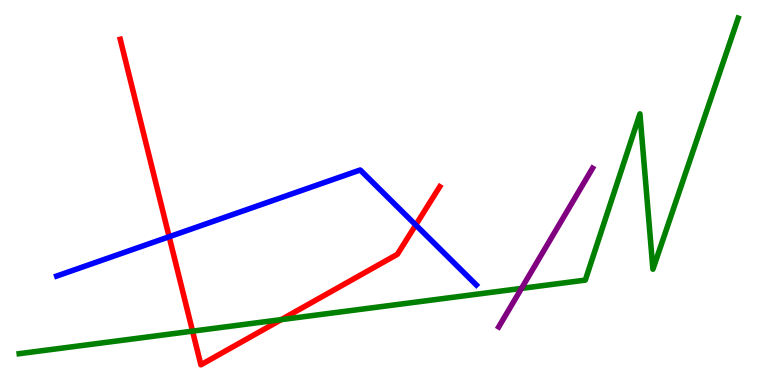[{'lines': ['blue', 'red'], 'intersections': [{'x': 2.18, 'y': 3.85}, {'x': 5.36, 'y': 4.16}]}, {'lines': ['green', 'red'], 'intersections': [{'x': 2.48, 'y': 1.4}, {'x': 3.63, 'y': 1.7}]}, {'lines': ['purple', 'red'], 'intersections': []}, {'lines': ['blue', 'green'], 'intersections': []}, {'lines': ['blue', 'purple'], 'intersections': []}, {'lines': ['green', 'purple'], 'intersections': [{'x': 6.73, 'y': 2.51}]}]